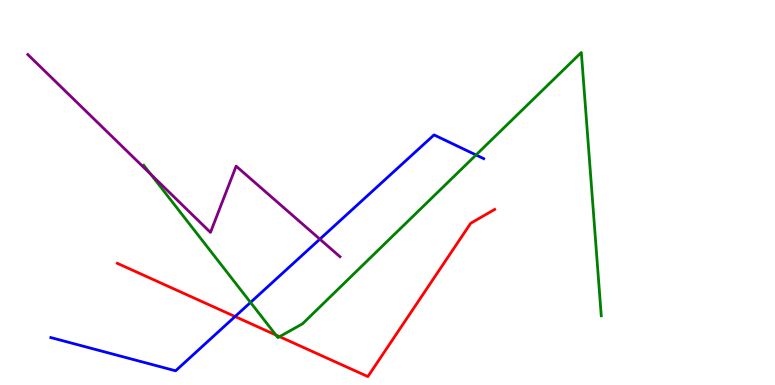[{'lines': ['blue', 'red'], 'intersections': [{'x': 3.03, 'y': 1.78}]}, {'lines': ['green', 'red'], 'intersections': [{'x': 3.56, 'y': 1.3}, {'x': 3.61, 'y': 1.26}]}, {'lines': ['purple', 'red'], 'intersections': []}, {'lines': ['blue', 'green'], 'intersections': [{'x': 3.23, 'y': 2.14}, {'x': 6.14, 'y': 5.97}]}, {'lines': ['blue', 'purple'], 'intersections': [{'x': 4.13, 'y': 3.79}]}, {'lines': ['green', 'purple'], 'intersections': [{'x': 1.94, 'y': 5.47}]}]